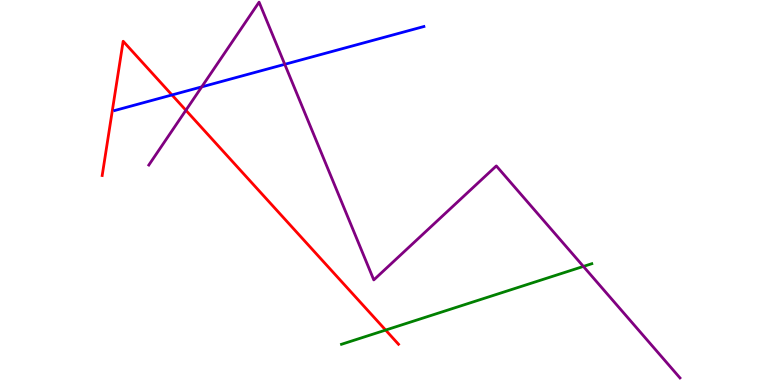[{'lines': ['blue', 'red'], 'intersections': [{'x': 2.22, 'y': 7.53}]}, {'lines': ['green', 'red'], 'intersections': [{'x': 4.98, 'y': 1.43}]}, {'lines': ['purple', 'red'], 'intersections': [{'x': 2.4, 'y': 7.14}]}, {'lines': ['blue', 'green'], 'intersections': []}, {'lines': ['blue', 'purple'], 'intersections': [{'x': 2.6, 'y': 7.74}, {'x': 3.67, 'y': 8.33}]}, {'lines': ['green', 'purple'], 'intersections': [{'x': 7.53, 'y': 3.08}]}]